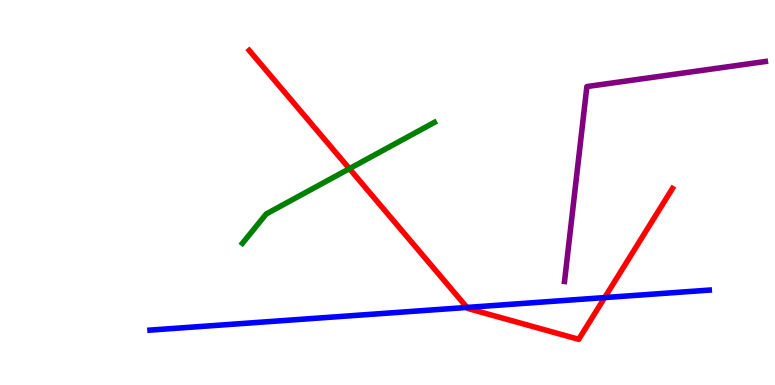[{'lines': ['blue', 'red'], 'intersections': [{'x': 6.03, 'y': 2.01}, {'x': 7.8, 'y': 2.27}]}, {'lines': ['green', 'red'], 'intersections': [{'x': 4.51, 'y': 5.62}]}, {'lines': ['purple', 'red'], 'intersections': []}, {'lines': ['blue', 'green'], 'intersections': []}, {'lines': ['blue', 'purple'], 'intersections': []}, {'lines': ['green', 'purple'], 'intersections': []}]